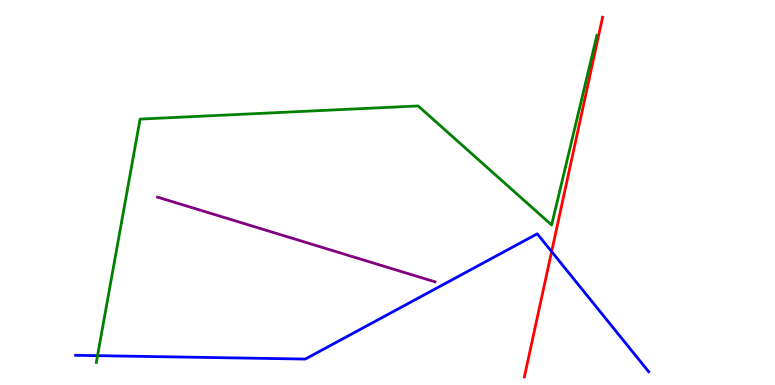[{'lines': ['blue', 'red'], 'intersections': [{'x': 7.12, 'y': 3.47}]}, {'lines': ['green', 'red'], 'intersections': []}, {'lines': ['purple', 'red'], 'intersections': []}, {'lines': ['blue', 'green'], 'intersections': [{'x': 1.26, 'y': 0.762}]}, {'lines': ['blue', 'purple'], 'intersections': []}, {'lines': ['green', 'purple'], 'intersections': []}]